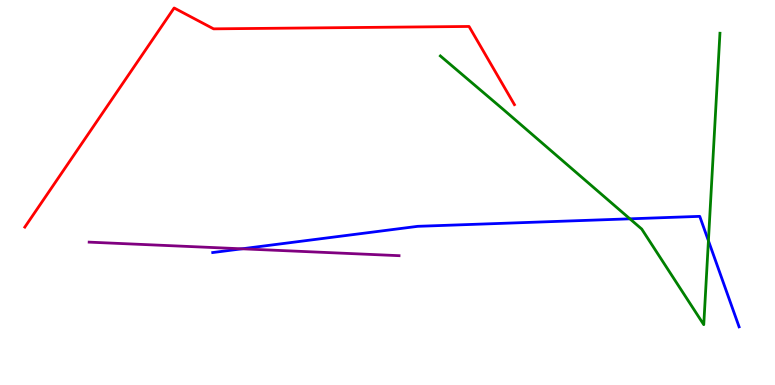[{'lines': ['blue', 'red'], 'intersections': []}, {'lines': ['green', 'red'], 'intersections': []}, {'lines': ['purple', 'red'], 'intersections': []}, {'lines': ['blue', 'green'], 'intersections': [{'x': 8.13, 'y': 4.32}, {'x': 9.14, 'y': 3.75}]}, {'lines': ['blue', 'purple'], 'intersections': [{'x': 3.12, 'y': 3.54}]}, {'lines': ['green', 'purple'], 'intersections': []}]